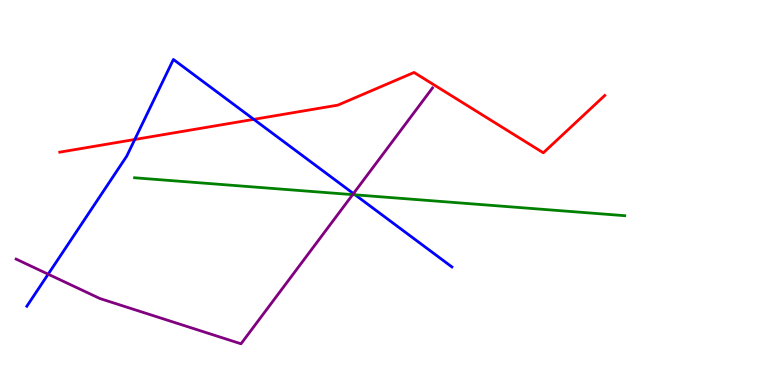[{'lines': ['blue', 'red'], 'intersections': [{'x': 1.74, 'y': 6.38}, {'x': 3.27, 'y': 6.9}]}, {'lines': ['green', 'red'], 'intersections': []}, {'lines': ['purple', 'red'], 'intersections': []}, {'lines': ['blue', 'green'], 'intersections': [{'x': 4.58, 'y': 4.94}]}, {'lines': ['blue', 'purple'], 'intersections': [{'x': 0.622, 'y': 2.88}, {'x': 4.56, 'y': 4.97}]}, {'lines': ['green', 'purple'], 'intersections': [{'x': 4.55, 'y': 4.94}]}]